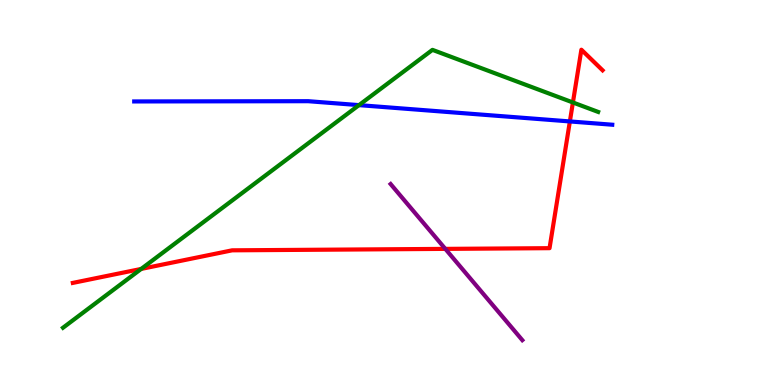[{'lines': ['blue', 'red'], 'intersections': [{'x': 7.35, 'y': 6.85}]}, {'lines': ['green', 'red'], 'intersections': [{'x': 1.82, 'y': 3.01}, {'x': 7.39, 'y': 7.34}]}, {'lines': ['purple', 'red'], 'intersections': [{'x': 5.75, 'y': 3.54}]}, {'lines': ['blue', 'green'], 'intersections': [{'x': 4.63, 'y': 7.27}]}, {'lines': ['blue', 'purple'], 'intersections': []}, {'lines': ['green', 'purple'], 'intersections': []}]